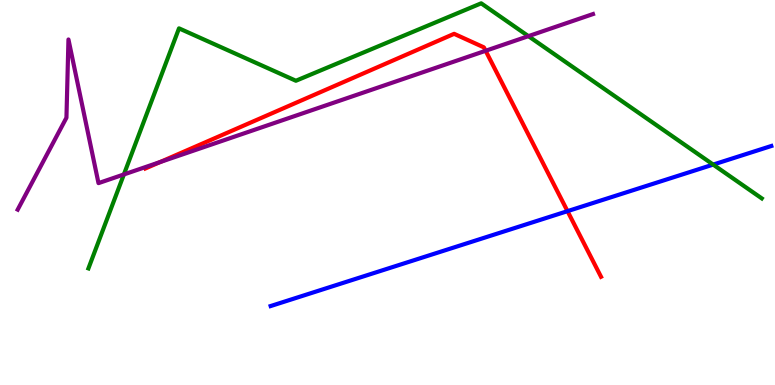[{'lines': ['blue', 'red'], 'intersections': [{'x': 7.32, 'y': 4.52}]}, {'lines': ['green', 'red'], 'intersections': []}, {'lines': ['purple', 'red'], 'intersections': [{'x': 2.06, 'y': 5.79}, {'x': 6.27, 'y': 8.68}]}, {'lines': ['blue', 'green'], 'intersections': [{'x': 9.2, 'y': 5.72}]}, {'lines': ['blue', 'purple'], 'intersections': []}, {'lines': ['green', 'purple'], 'intersections': [{'x': 1.6, 'y': 5.47}, {'x': 6.82, 'y': 9.06}]}]